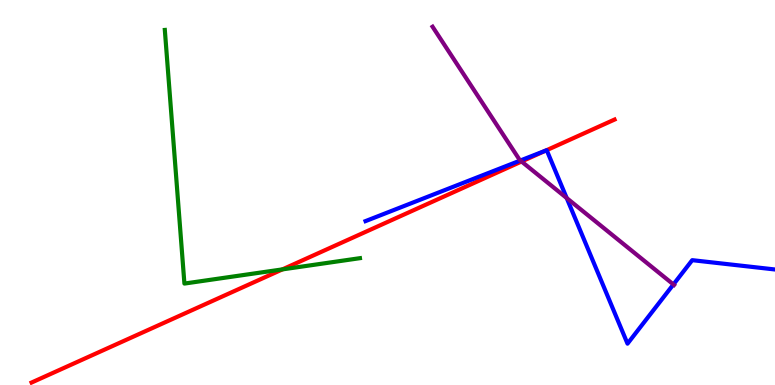[{'lines': ['blue', 'red'], 'intersections': [{'x': 7.05, 'y': 6.09}]}, {'lines': ['green', 'red'], 'intersections': [{'x': 3.64, 'y': 3.0}]}, {'lines': ['purple', 'red'], 'intersections': [{'x': 6.73, 'y': 5.8}]}, {'lines': ['blue', 'green'], 'intersections': []}, {'lines': ['blue', 'purple'], 'intersections': [{'x': 6.71, 'y': 5.83}, {'x': 7.31, 'y': 4.86}, {'x': 8.69, 'y': 2.61}]}, {'lines': ['green', 'purple'], 'intersections': []}]